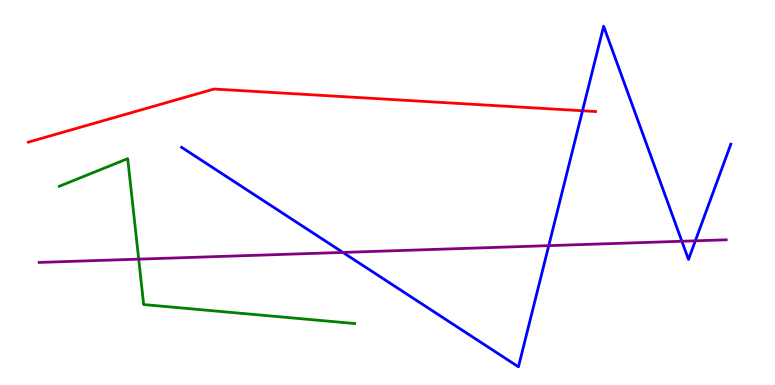[{'lines': ['blue', 'red'], 'intersections': [{'x': 7.52, 'y': 7.12}]}, {'lines': ['green', 'red'], 'intersections': []}, {'lines': ['purple', 'red'], 'intersections': []}, {'lines': ['blue', 'green'], 'intersections': []}, {'lines': ['blue', 'purple'], 'intersections': [{'x': 4.42, 'y': 3.44}, {'x': 7.08, 'y': 3.62}, {'x': 8.8, 'y': 3.73}, {'x': 8.97, 'y': 3.75}]}, {'lines': ['green', 'purple'], 'intersections': [{'x': 1.79, 'y': 3.27}]}]